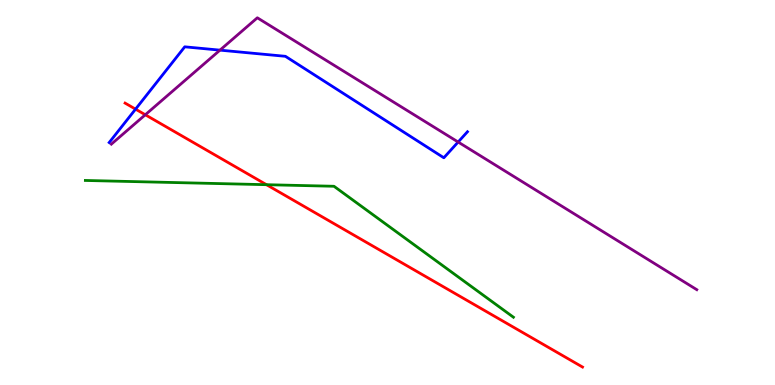[{'lines': ['blue', 'red'], 'intersections': [{'x': 1.75, 'y': 7.17}]}, {'lines': ['green', 'red'], 'intersections': [{'x': 3.44, 'y': 5.2}]}, {'lines': ['purple', 'red'], 'intersections': [{'x': 1.87, 'y': 7.02}]}, {'lines': ['blue', 'green'], 'intersections': []}, {'lines': ['blue', 'purple'], 'intersections': [{'x': 2.84, 'y': 8.7}, {'x': 5.91, 'y': 6.31}]}, {'lines': ['green', 'purple'], 'intersections': []}]